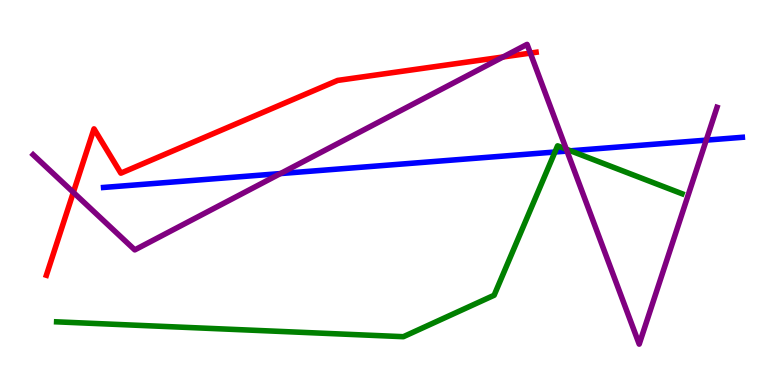[{'lines': ['blue', 'red'], 'intersections': []}, {'lines': ['green', 'red'], 'intersections': []}, {'lines': ['purple', 'red'], 'intersections': [{'x': 0.946, 'y': 5.0}, {'x': 6.49, 'y': 8.52}, {'x': 6.84, 'y': 8.62}]}, {'lines': ['blue', 'green'], 'intersections': [{'x': 7.16, 'y': 6.05}, {'x': 7.36, 'y': 6.08}]}, {'lines': ['blue', 'purple'], 'intersections': [{'x': 3.62, 'y': 5.49}, {'x': 7.32, 'y': 6.08}, {'x': 9.11, 'y': 6.36}]}, {'lines': ['green', 'purple'], 'intersections': [{'x': 7.31, 'y': 6.13}]}]